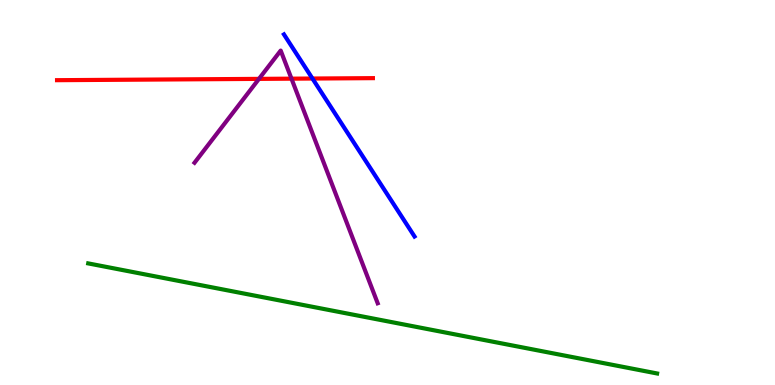[{'lines': ['blue', 'red'], 'intersections': [{'x': 4.03, 'y': 7.96}]}, {'lines': ['green', 'red'], 'intersections': []}, {'lines': ['purple', 'red'], 'intersections': [{'x': 3.34, 'y': 7.95}, {'x': 3.76, 'y': 7.96}]}, {'lines': ['blue', 'green'], 'intersections': []}, {'lines': ['blue', 'purple'], 'intersections': []}, {'lines': ['green', 'purple'], 'intersections': []}]